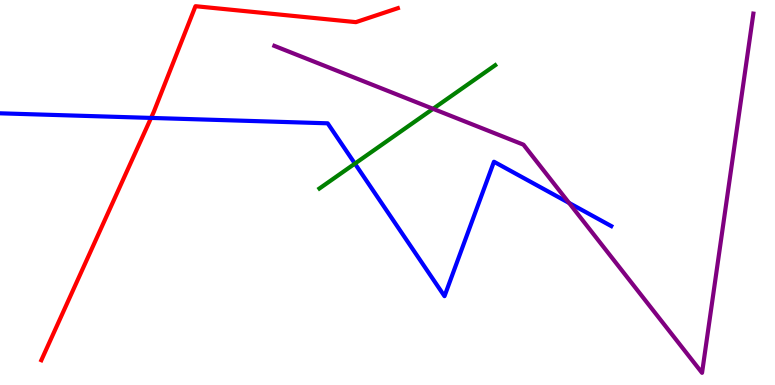[{'lines': ['blue', 'red'], 'intersections': [{'x': 1.95, 'y': 6.94}]}, {'lines': ['green', 'red'], 'intersections': []}, {'lines': ['purple', 'red'], 'intersections': []}, {'lines': ['blue', 'green'], 'intersections': [{'x': 4.58, 'y': 5.75}]}, {'lines': ['blue', 'purple'], 'intersections': [{'x': 7.34, 'y': 4.73}]}, {'lines': ['green', 'purple'], 'intersections': [{'x': 5.59, 'y': 7.17}]}]